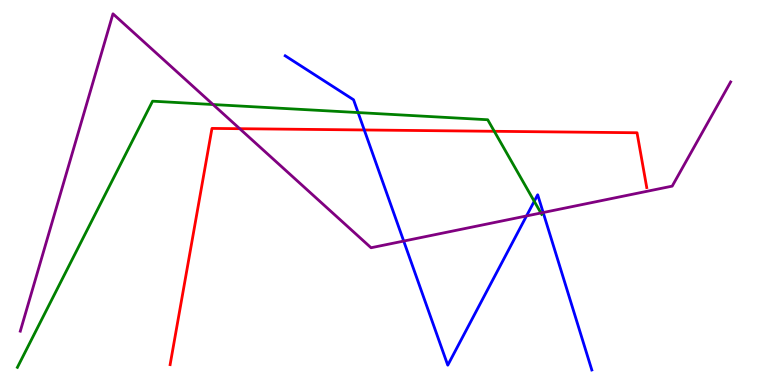[{'lines': ['blue', 'red'], 'intersections': [{'x': 4.7, 'y': 6.62}]}, {'lines': ['green', 'red'], 'intersections': [{'x': 6.38, 'y': 6.59}]}, {'lines': ['purple', 'red'], 'intersections': [{'x': 3.09, 'y': 6.66}]}, {'lines': ['blue', 'green'], 'intersections': [{'x': 4.62, 'y': 7.08}, {'x': 6.89, 'y': 4.77}]}, {'lines': ['blue', 'purple'], 'intersections': [{'x': 5.21, 'y': 3.74}, {'x': 6.79, 'y': 4.39}, {'x': 7.01, 'y': 4.48}]}, {'lines': ['green', 'purple'], 'intersections': [{'x': 2.75, 'y': 7.28}, {'x': 6.98, 'y': 4.47}]}]